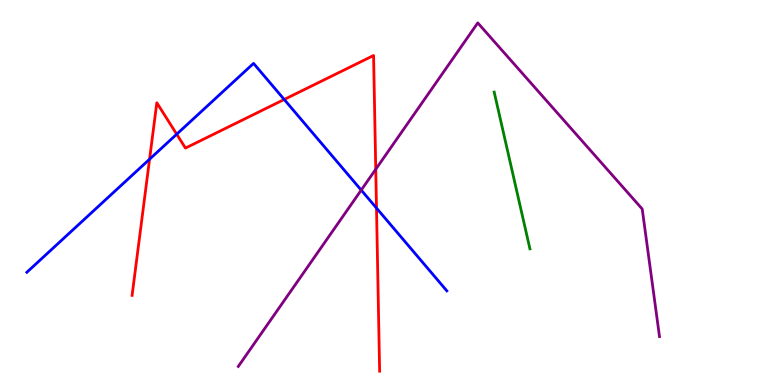[{'lines': ['blue', 'red'], 'intersections': [{'x': 1.93, 'y': 5.86}, {'x': 2.28, 'y': 6.51}, {'x': 3.67, 'y': 7.42}, {'x': 4.86, 'y': 4.6}]}, {'lines': ['green', 'red'], 'intersections': []}, {'lines': ['purple', 'red'], 'intersections': [{'x': 4.85, 'y': 5.6}]}, {'lines': ['blue', 'green'], 'intersections': []}, {'lines': ['blue', 'purple'], 'intersections': [{'x': 4.66, 'y': 5.06}]}, {'lines': ['green', 'purple'], 'intersections': []}]